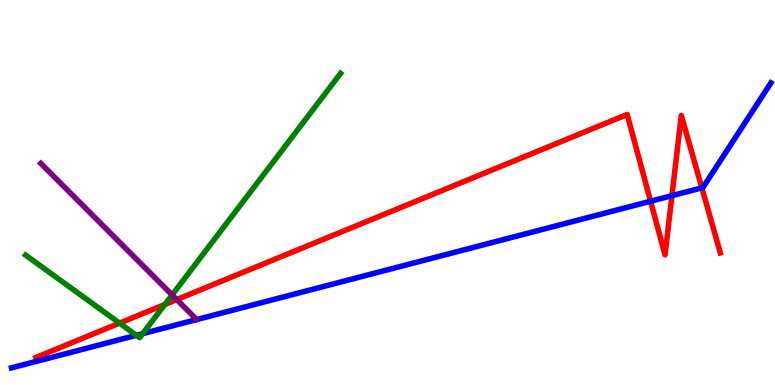[{'lines': ['blue', 'red'], 'intersections': [{'x': 8.39, 'y': 4.77}, {'x': 8.67, 'y': 4.92}, {'x': 9.06, 'y': 5.12}]}, {'lines': ['green', 'red'], 'intersections': [{'x': 1.54, 'y': 1.61}, {'x': 2.13, 'y': 2.09}]}, {'lines': ['purple', 'red'], 'intersections': [{'x': 2.28, 'y': 2.22}]}, {'lines': ['blue', 'green'], 'intersections': [{'x': 1.76, 'y': 1.29}, {'x': 1.84, 'y': 1.33}]}, {'lines': ['blue', 'purple'], 'intersections': []}, {'lines': ['green', 'purple'], 'intersections': [{'x': 2.22, 'y': 2.34}]}]